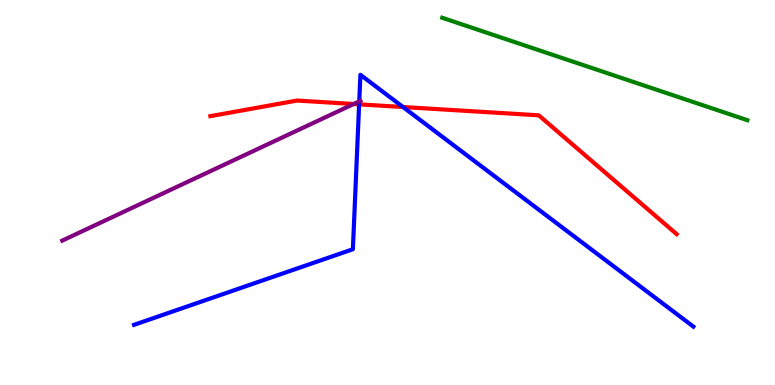[{'lines': ['blue', 'red'], 'intersections': [{'x': 4.63, 'y': 7.29}, {'x': 5.2, 'y': 7.22}]}, {'lines': ['green', 'red'], 'intersections': []}, {'lines': ['purple', 'red'], 'intersections': [{'x': 4.56, 'y': 7.3}]}, {'lines': ['blue', 'green'], 'intersections': []}, {'lines': ['blue', 'purple'], 'intersections': [{'x': 4.64, 'y': 7.37}]}, {'lines': ['green', 'purple'], 'intersections': []}]